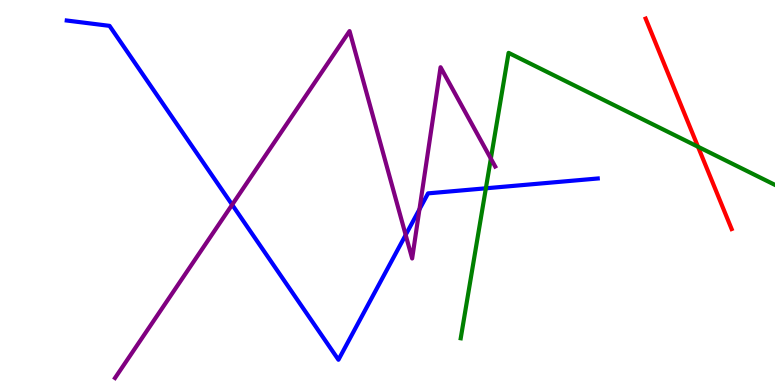[{'lines': ['blue', 'red'], 'intersections': []}, {'lines': ['green', 'red'], 'intersections': [{'x': 9.01, 'y': 6.19}]}, {'lines': ['purple', 'red'], 'intersections': []}, {'lines': ['blue', 'green'], 'intersections': [{'x': 6.27, 'y': 5.11}]}, {'lines': ['blue', 'purple'], 'intersections': [{'x': 3.0, 'y': 4.68}, {'x': 5.23, 'y': 3.9}, {'x': 5.41, 'y': 4.56}]}, {'lines': ['green', 'purple'], 'intersections': [{'x': 6.33, 'y': 5.88}]}]